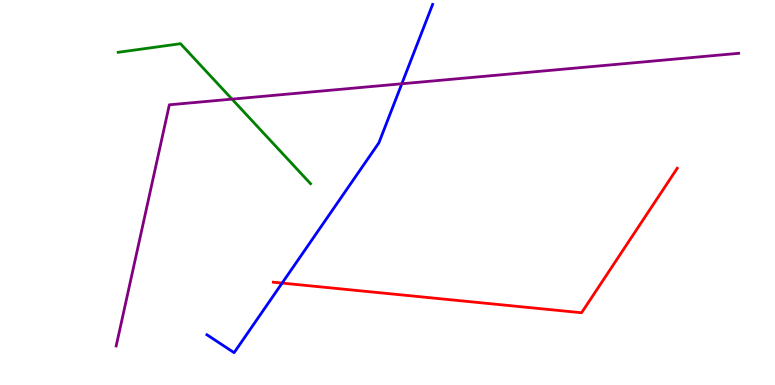[{'lines': ['blue', 'red'], 'intersections': [{'x': 3.64, 'y': 2.65}]}, {'lines': ['green', 'red'], 'intersections': []}, {'lines': ['purple', 'red'], 'intersections': []}, {'lines': ['blue', 'green'], 'intersections': []}, {'lines': ['blue', 'purple'], 'intersections': [{'x': 5.18, 'y': 7.82}]}, {'lines': ['green', 'purple'], 'intersections': [{'x': 2.99, 'y': 7.43}]}]